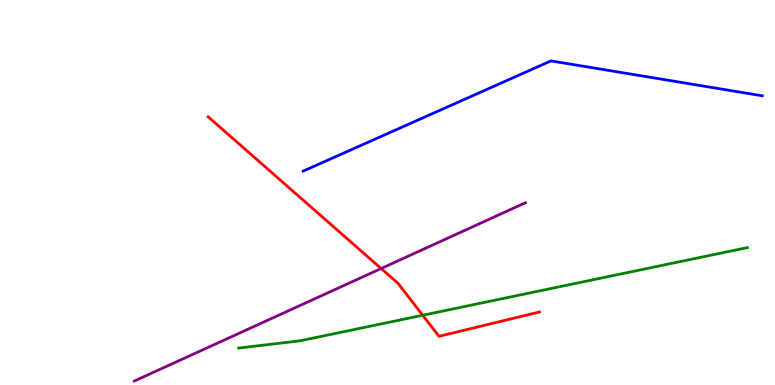[{'lines': ['blue', 'red'], 'intersections': []}, {'lines': ['green', 'red'], 'intersections': [{'x': 5.45, 'y': 1.81}]}, {'lines': ['purple', 'red'], 'intersections': [{'x': 4.92, 'y': 3.03}]}, {'lines': ['blue', 'green'], 'intersections': []}, {'lines': ['blue', 'purple'], 'intersections': []}, {'lines': ['green', 'purple'], 'intersections': []}]